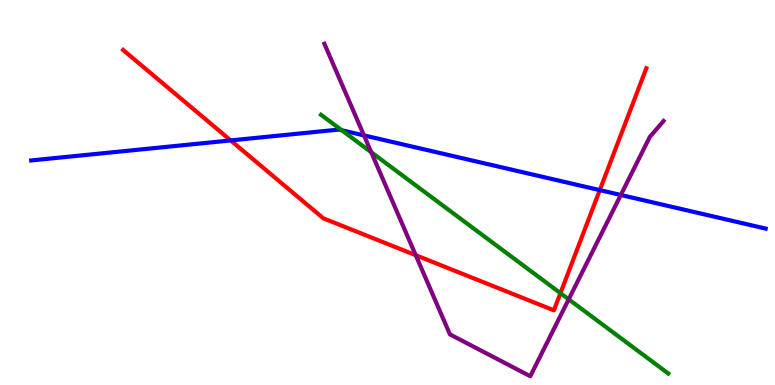[{'lines': ['blue', 'red'], 'intersections': [{'x': 2.98, 'y': 6.35}, {'x': 7.74, 'y': 5.06}]}, {'lines': ['green', 'red'], 'intersections': [{'x': 7.23, 'y': 2.39}]}, {'lines': ['purple', 'red'], 'intersections': [{'x': 5.36, 'y': 3.37}]}, {'lines': ['blue', 'green'], 'intersections': [{'x': 4.41, 'y': 6.62}]}, {'lines': ['blue', 'purple'], 'intersections': [{'x': 4.7, 'y': 6.48}, {'x': 8.01, 'y': 4.94}]}, {'lines': ['green', 'purple'], 'intersections': [{'x': 4.79, 'y': 6.05}, {'x': 7.34, 'y': 2.23}]}]